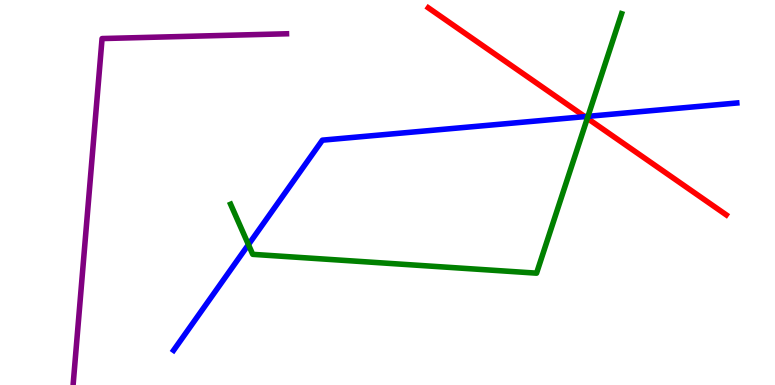[{'lines': ['blue', 'red'], 'intersections': [{'x': 7.55, 'y': 6.97}]}, {'lines': ['green', 'red'], 'intersections': [{'x': 7.58, 'y': 6.93}]}, {'lines': ['purple', 'red'], 'intersections': []}, {'lines': ['blue', 'green'], 'intersections': [{'x': 3.21, 'y': 3.65}, {'x': 7.59, 'y': 6.98}]}, {'lines': ['blue', 'purple'], 'intersections': []}, {'lines': ['green', 'purple'], 'intersections': []}]